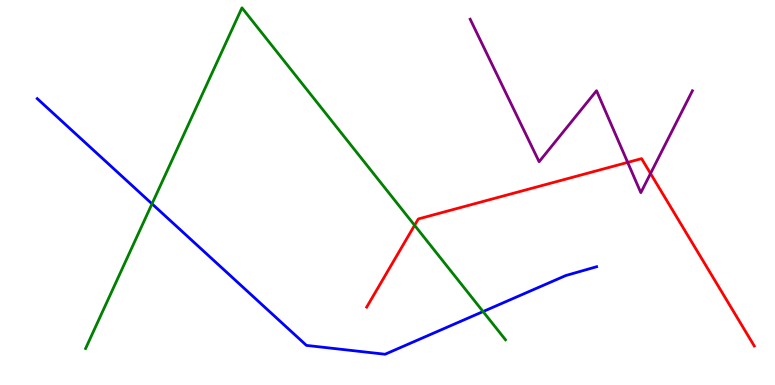[{'lines': ['blue', 'red'], 'intersections': []}, {'lines': ['green', 'red'], 'intersections': [{'x': 5.35, 'y': 4.15}]}, {'lines': ['purple', 'red'], 'intersections': [{'x': 8.1, 'y': 5.78}, {'x': 8.39, 'y': 5.49}]}, {'lines': ['blue', 'green'], 'intersections': [{'x': 1.96, 'y': 4.71}, {'x': 6.23, 'y': 1.91}]}, {'lines': ['blue', 'purple'], 'intersections': []}, {'lines': ['green', 'purple'], 'intersections': []}]